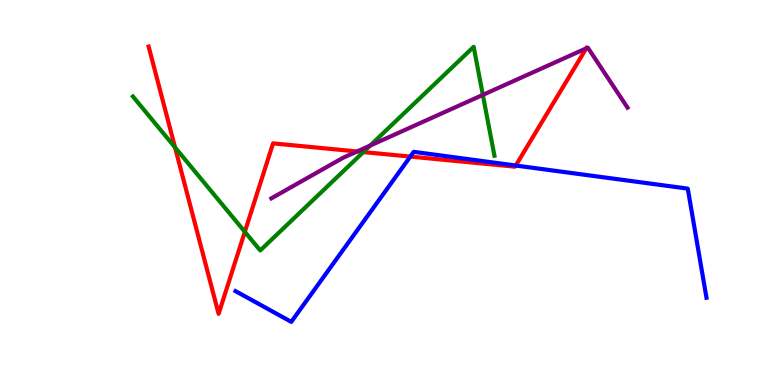[{'lines': ['blue', 'red'], 'intersections': [{'x': 5.29, 'y': 5.93}, {'x': 6.65, 'y': 5.7}]}, {'lines': ['green', 'red'], 'intersections': [{'x': 2.26, 'y': 6.17}, {'x': 3.16, 'y': 3.98}, {'x': 4.69, 'y': 6.05}]}, {'lines': ['purple', 'red'], 'intersections': [{'x': 4.61, 'y': 6.07}, {'x': 7.56, 'y': 8.74}]}, {'lines': ['blue', 'green'], 'intersections': []}, {'lines': ['blue', 'purple'], 'intersections': []}, {'lines': ['green', 'purple'], 'intersections': [{'x': 4.78, 'y': 6.22}, {'x': 6.23, 'y': 7.54}]}]